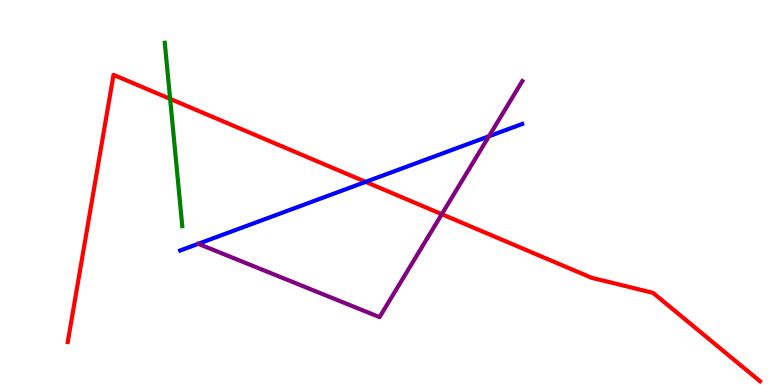[{'lines': ['blue', 'red'], 'intersections': [{'x': 4.72, 'y': 5.28}]}, {'lines': ['green', 'red'], 'intersections': [{'x': 2.2, 'y': 7.43}]}, {'lines': ['purple', 'red'], 'intersections': [{'x': 5.7, 'y': 4.44}]}, {'lines': ['blue', 'green'], 'intersections': []}, {'lines': ['blue', 'purple'], 'intersections': [{'x': 6.31, 'y': 6.46}]}, {'lines': ['green', 'purple'], 'intersections': []}]